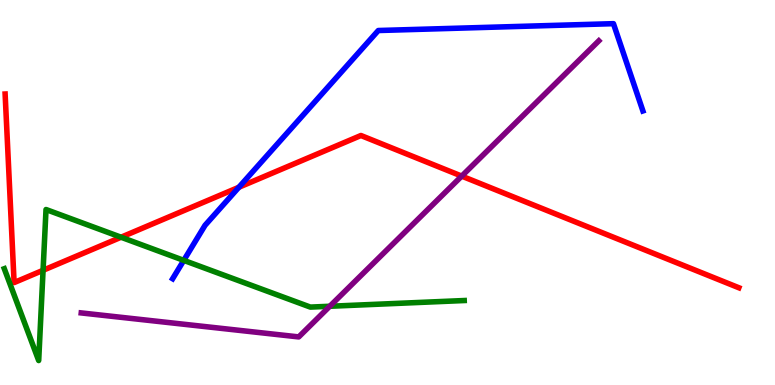[{'lines': ['blue', 'red'], 'intersections': [{'x': 3.08, 'y': 5.14}]}, {'lines': ['green', 'red'], 'intersections': [{'x': 0.556, 'y': 2.98}, {'x': 1.56, 'y': 3.84}]}, {'lines': ['purple', 'red'], 'intersections': [{'x': 5.96, 'y': 5.43}]}, {'lines': ['blue', 'green'], 'intersections': [{'x': 2.37, 'y': 3.24}]}, {'lines': ['blue', 'purple'], 'intersections': []}, {'lines': ['green', 'purple'], 'intersections': [{'x': 4.26, 'y': 2.04}]}]